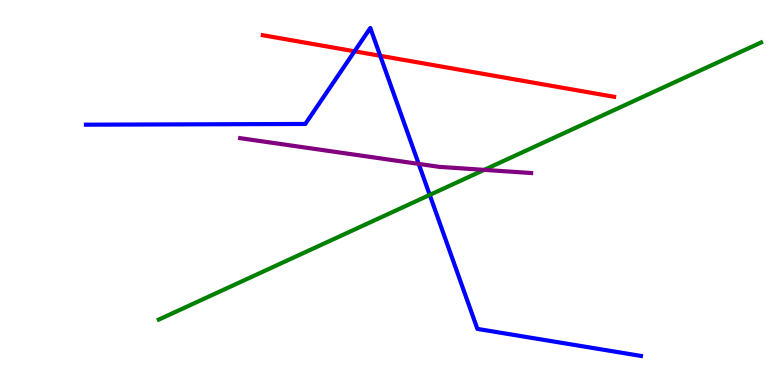[{'lines': ['blue', 'red'], 'intersections': [{'x': 4.57, 'y': 8.67}, {'x': 4.91, 'y': 8.55}]}, {'lines': ['green', 'red'], 'intersections': []}, {'lines': ['purple', 'red'], 'intersections': []}, {'lines': ['blue', 'green'], 'intersections': [{'x': 5.54, 'y': 4.94}]}, {'lines': ['blue', 'purple'], 'intersections': [{'x': 5.4, 'y': 5.74}]}, {'lines': ['green', 'purple'], 'intersections': [{'x': 6.25, 'y': 5.59}]}]